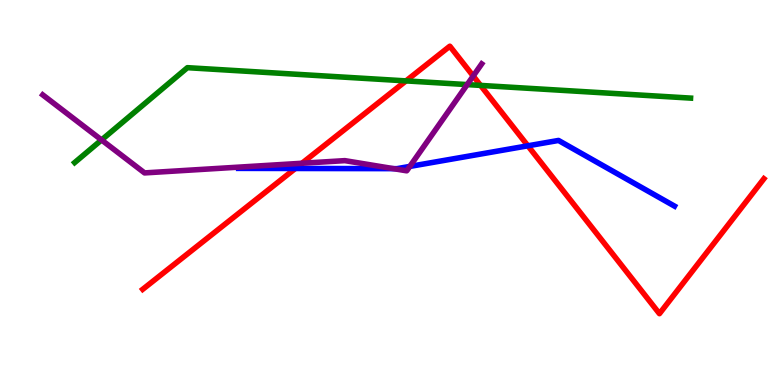[{'lines': ['blue', 'red'], 'intersections': [{'x': 3.81, 'y': 5.62}, {'x': 6.81, 'y': 6.21}]}, {'lines': ['green', 'red'], 'intersections': [{'x': 5.24, 'y': 7.9}, {'x': 6.2, 'y': 7.78}]}, {'lines': ['purple', 'red'], 'intersections': [{'x': 3.9, 'y': 5.76}, {'x': 6.11, 'y': 8.03}]}, {'lines': ['blue', 'green'], 'intersections': []}, {'lines': ['blue', 'purple'], 'intersections': [{'x': 5.08, 'y': 5.62}, {'x': 5.29, 'y': 5.68}]}, {'lines': ['green', 'purple'], 'intersections': [{'x': 1.31, 'y': 6.37}, {'x': 6.03, 'y': 7.8}]}]